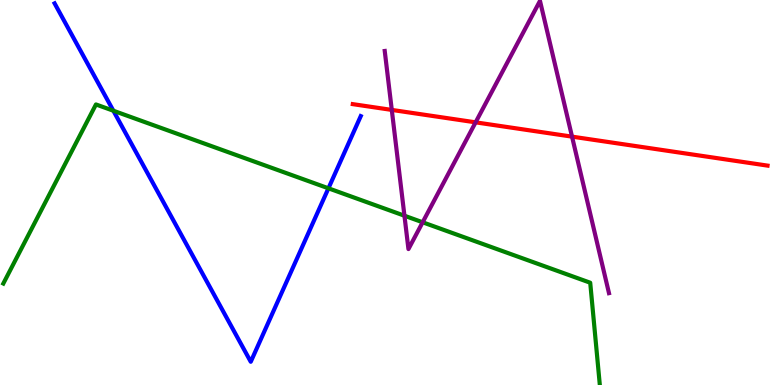[{'lines': ['blue', 'red'], 'intersections': []}, {'lines': ['green', 'red'], 'intersections': []}, {'lines': ['purple', 'red'], 'intersections': [{'x': 5.06, 'y': 7.14}, {'x': 6.14, 'y': 6.82}, {'x': 7.38, 'y': 6.45}]}, {'lines': ['blue', 'green'], 'intersections': [{'x': 1.46, 'y': 7.12}, {'x': 4.24, 'y': 5.11}]}, {'lines': ['blue', 'purple'], 'intersections': []}, {'lines': ['green', 'purple'], 'intersections': [{'x': 5.22, 'y': 4.4}, {'x': 5.45, 'y': 4.23}]}]